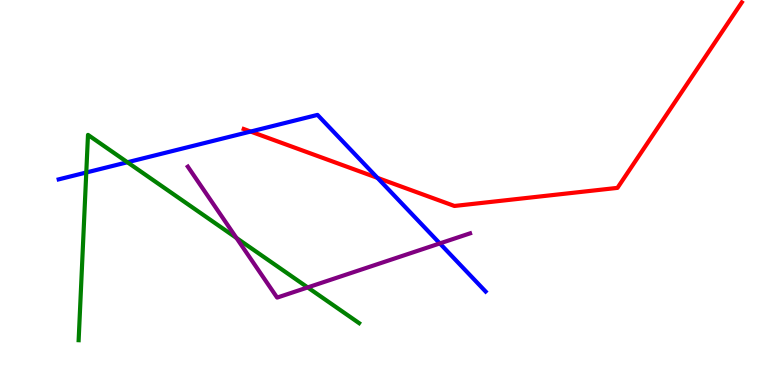[{'lines': ['blue', 'red'], 'intersections': [{'x': 3.23, 'y': 6.58}, {'x': 4.87, 'y': 5.38}]}, {'lines': ['green', 'red'], 'intersections': []}, {'lines': ['purple', 'red'], 'intersections': []}, {'lines': ['blue', 'green'], 'intersections': [{'x': 1.11, 'y': 5.52}, {'x': 1.64, 'y': 5.79}]}, {'lines': ['blue', 'purple'], 'intersections': [{'x': 5.68, 'y': 3.68}]}, {'lines': ['green', 'purple'], 'intersections': [{'x': 3.05, 'y': 3.82}, {'x': 3.97, 'y': 2.53}]}]